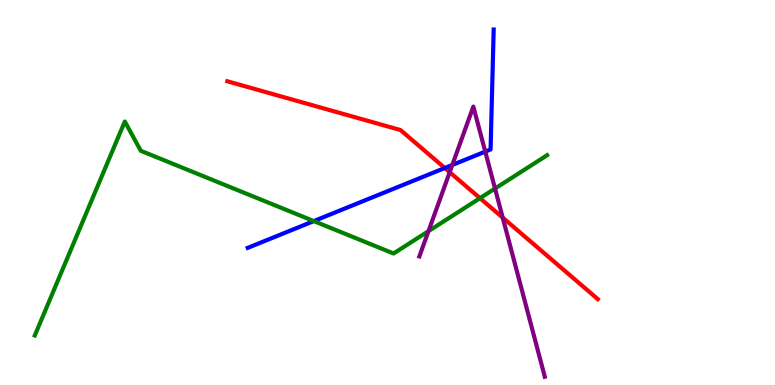[{'lines': ['blue', 'red'], 'intersections': [{'x': 5.74, 'y': 5.64}]}, {'lines': ['green', 'red'], 'intersections': [{'x': 6.19, 'y': 4.85}]}, {'lines': ['purple', 'red'], 'intersections': [{'x': 5.8, 'y': 5.53}, {'x': 6.49, 'y': 4.35}]}, {'lines': ['blue', 'green'], 'intersections': [{'x': 4.05, 'y': 4.26}]}, {'lines': ['blue', 'purple'], 'intersections': [{'x': 5.84, 'y': 5.72}, {'x': 6.26, 'y': 6.06}]}, {'lines': ['green', 'purple'], 'intersections': [{'x': 5.53, 'y': 4.0}, {'x': 6.39, 'y': 5.1}]}]